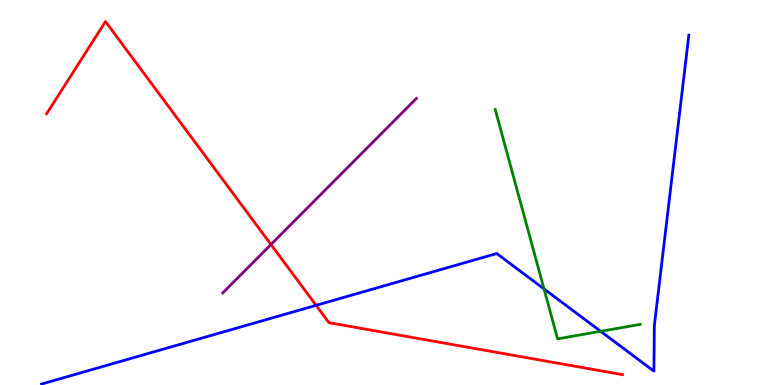[{'lines': ['blue', 'red'], 'intersections': [{'x': 4.08, 'y': 2.07}]}, {'lines': ['green', 'red'], 'intersections': []}, {'lines': ['purple', 'red'], 'intersections': [{'x': 3.5, 'y': 3.65}]}, {'lines': ['blue', 'green'], 'intersections': [{'x': 7.02, 'y': 2.5}, {'x': 7.75, 'y': 1.39}]}, {'lines': ['blue', 'purple'], 'intersections': []}, {'lines': ['green', 'purple'], 'intersections': []}]